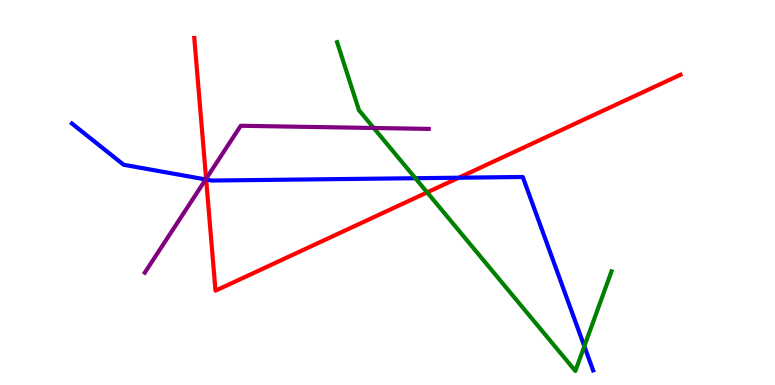[{'lines': ['blue', 'red'], 'intersections': [{'x': 2.66, 'y': 5.34}, {'x': 5.92, 'y': 5.38}]}, {'lines': ['green', 'red'], 'intersections': [{'x': 5.51, 'y': 5.0}]}, {'lines': ['purple', 'red'], 'intersections': [{'x': 2.66, 'y': 5.36}]}, {'lines': ['blue', 'green'], 'intersections': [{'x': 5.36, 'y': 5.37}, {'x': 7.54, 'y': 1.01}]}, {'lines': ['blue', 'purple'], 'intersections': [{'x': 2.65, 'y': 5.34}]}, {'lines': ['green', 'purple'], 'intersections': [{'x': 4.82, 'y': 6.68}]}]